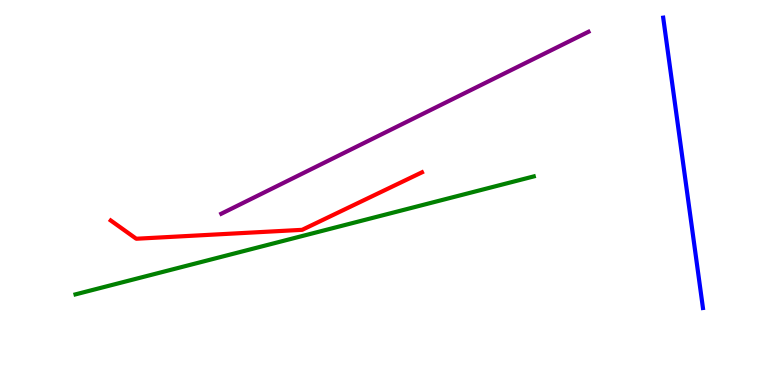[{'lines': ['blue', 'red'], 'intersections': []}, {'lines': ['green', 'red'], 'intersections': []}, {'lines': ['purple', 'red'], 'intersections': []}, {'lines': ['blue', 'green'], 'intersections': []}, {'lines': ['blue', 'purple'], 'intersections': []}, {'lines': ['green', 'purple'], 'intersections': []}]